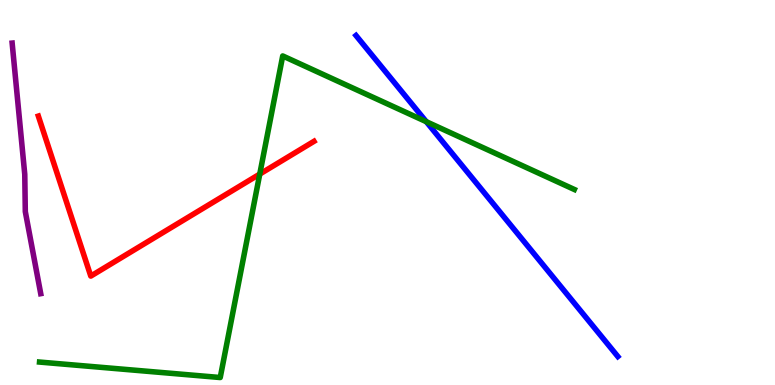[{'lines': ['blue', 'red'], 'intersections': []}, {'lines': ['green', 'red'], 'intersections': [{'x': 3.35, 'y': 5.48}]}, {'lines': ['purple', 'red'], 'intersections': []}, {'lines': ['blue', 'green'], 'intersections': [{'x': 5.5, 'y': 6.84}]}, {'lines': ['blue', 'purple'], 'intersections': []}, {'lines': ['green', 'purple'], 'intersections': []}]